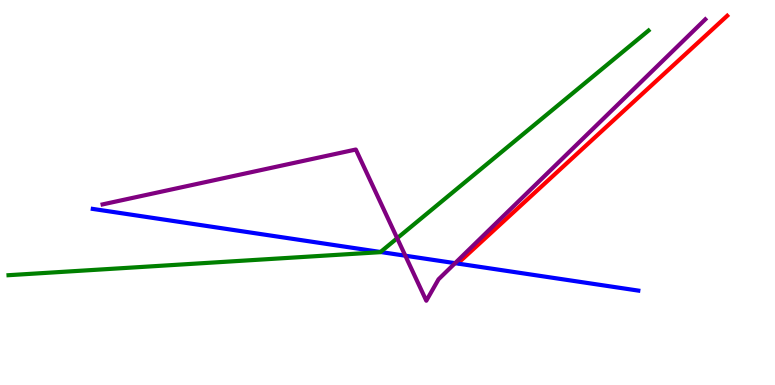[{'lines': ['blue', 'red'], 'intersections': []}, {'lines': ['green', 'red'], 'intersections': []}, {'lines': ['purple', 'red'], 'intersections': []}, {'lines': ['blue', 'green'], 'intersections': [{'x': 4.91, 'y': 3.45}]}, {'lines': ['blue', 'purple'], 'intersections': [{'x': 5.23, 'y': 3.36}, {'x': 5.87, 'y': 3.16}]}, {'lines': ['green', 'purple'], 'intersections': [{'x': 5.12, 'y': 3.81}]}]